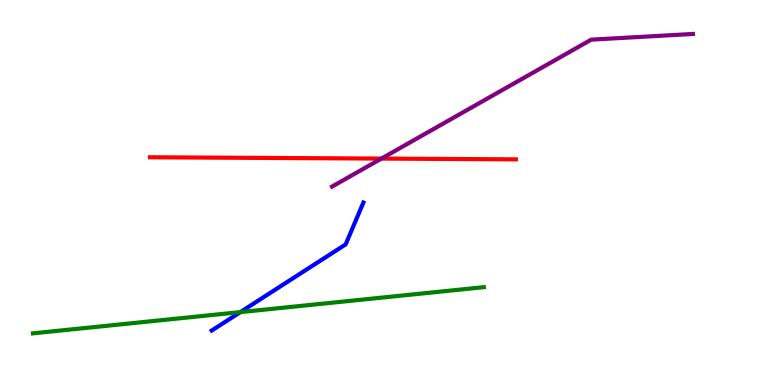[{'lines': ['blue', 'red'], 'intersections': []}, {'lines': ['green', 'red'], 'intersections': []}, {'lines': ['purple', 'red'], 'intersections': [{'x': 4.92, 'y': 5.88}]}, {'lines': ['blue', 'green'], 'intersections': [{'x': 3.1, 'y': 1.89}]}, {'lines': ['blue', 'purple'], 'intersections': []}, {'lines': ['green', 'purple'], 'intersections': []}]